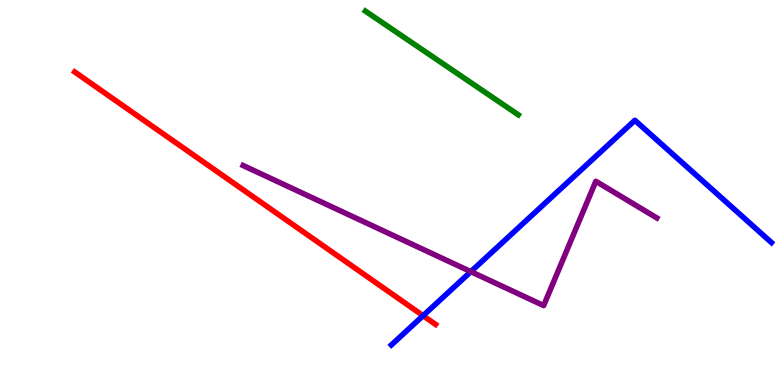[{'lines': ['blue', 'red'], 'intersections': [{'x': 5.46, 'y': 1.8}]}, {'lines': ['green', 'red'], 'intersections': []}, {'lines': ['purple', 'red'], 'intersections': []}, {'lines': ['blue', 'green'], 'intersections': []}, {'lines': ['blue', 'purple'], 'intersections': [{'x': 6.08, 'y': 2.94}]}, {'lines': ['green', 'purple'], 'intersections': []}]